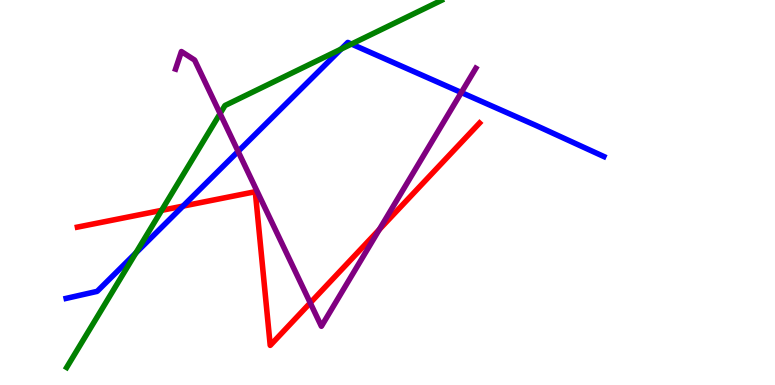[{'lines': ['blue', 'red'], 'intersections': [{'x': 2.36, 'y': 4.65}]}, {'lines': ['green', 'red'], 'intersections': [{'x': 2.09, 'y': 4.54}]}, {'lines': ['purple', 'red'], 'intersections': [{'x': 4.0, 'y': 2.13}, {'x': 4.89, 'y': 4.04}]}, {'lines': ['blue', 'green'], 'intersections': [{'x': 1.75, 'y': 3.43}, {'x': 4.4, 'y': 8.73}, {'x': 4.54, 'y': 8.86}]}, {'lines': ['blue', 'purple'], 'intersections': [{'x': 3.07, 'y': 6.07}, {'x': 5.95, 'y': 7.6}]}, {'lines': ['green', 'purple'], 'intersections': [{'x': 2.84, 'y': 7.05}]}]